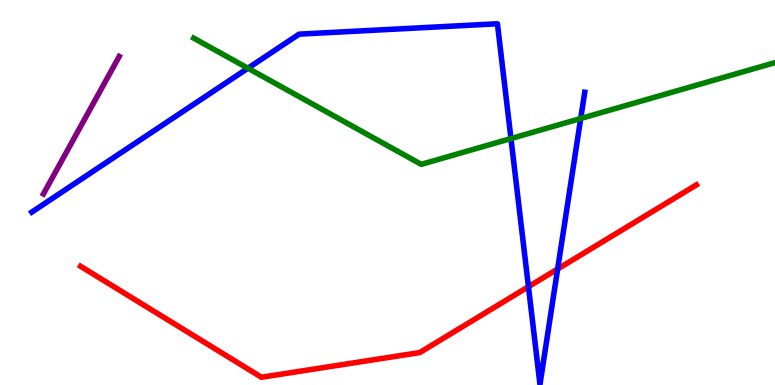[{'lines': ['blue', 'red'], 'intersections': [{'x': 6.82, 'y': 2.55}, {'x': 7.2, 'y': 3.01}]}, {'lines': ['green', 'red'], 'intersections': []}, {'lines': ['purple', 'red'], 'intersections': []}, {'lines': ['blue', 'green'], 'intersections': [{'x': 3.2, 'y': 8.23}, {'x': 6.59, 'y': 6.4}, {'x': 7.49, 'y': 6.92}]}, {'lines': ['blue', 'purple'], 'intersections': []}, {'lines': ['green', 'purple'], 'intersections': []}]